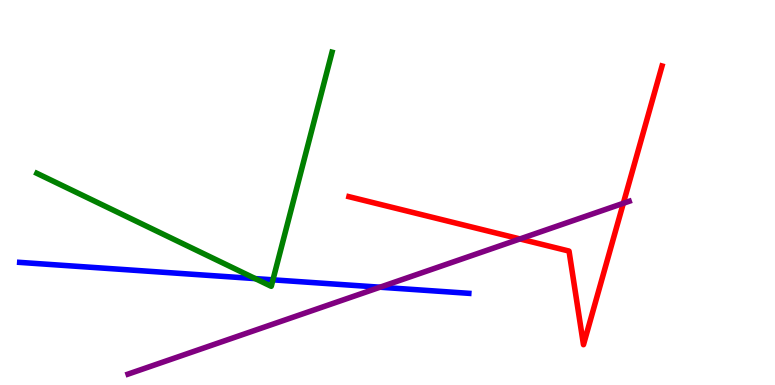[{'lines': ['blue', 'red'], 'intersections': []}, {'lines': ['green', 'red'], 'intersections': []}, {'lines': ['purple', 'red'], 'intersections': [{'x': 6.71, 'y': 3.79}, {'x': 8.04, 'y': 4.72}]}, {'lines': ['blue', 'green'], 'intersections': [{'x': 3.29, 'y': 2.76}, {'x': 3.52, 'y': 2.73}]}, {'lines': ['blue', 'purple'], 'intersections': [{'x': 4.9, 'y': 2.54}]}, {'lines': ['green', 'purple'], 'intersections': []}]